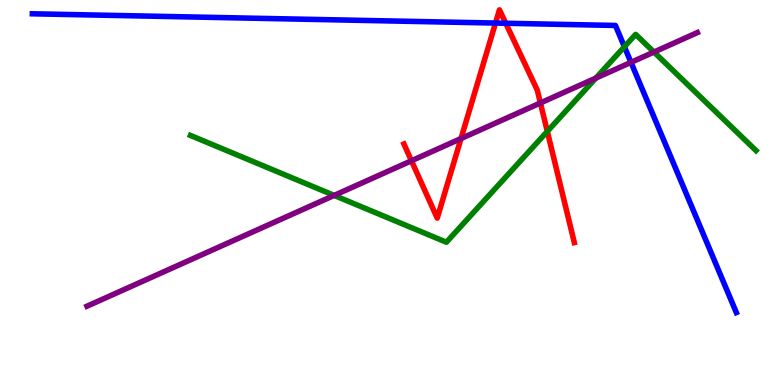[{'lines': ['blue', 'red'], 'intersections': [{'x': 6.39, 'y': 9.4}, {'x': 6.53, 'y': 9.4}]}, {'lines': ['green', 'red'], 'intersections': [{'x': 7.06, 'y': 6.59}]}, {'lines': ['purple', 'red'], 'intersections': [{'x': 5.31, 'y': 5.82}, {'x': 5.95, 'y': 6.4}, {'x': 6.97, 'y': 7.33}]}, {'lines': ['blue', 'green'], 'intersections': [{'x': 8.06, 'y': 8.79}]}, {'lines': ['blue', 'purple'], 'intersections': [{'x': 8.14, 'y': 8.38}]}, {'lines': ['green', 'purple'], 'intersections': [{'x': 4.31, 'y': 4.92}, {'x': 7.69, 'y': 7.97}, {'x': 8.44, 'y': 8.65}]}]